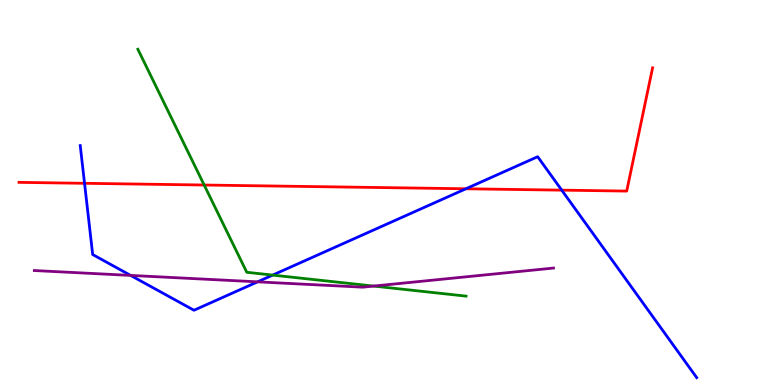[{'lines': ['blue', 'red'], 'intersections': [{'x': 1.09, 'y': 5.24}, {'x': 6.01, 'y': 5.1}, {'x': 7.25, 'y': 5.06}]}, {'lines': ['green', 'red'], 'intersections': [{'x': 2.63, 'y': 5.19}]}, {'lines': ['purple', 'red'], 'intersections': []}, {'lines': ['blue', 'green'], 'intersections': [{'x': 3.52, 'y': 2.85}]}, {'lines': ['blue', 'purple'], 'intersections': [{'x': 1.69, 'y': 2.85}, {'x': 3.32, 'y': 2.68}]}, {'lines': ['green', 'purple'], 'intersections': [{'x': 4.82, 'y': 2.57}]}]